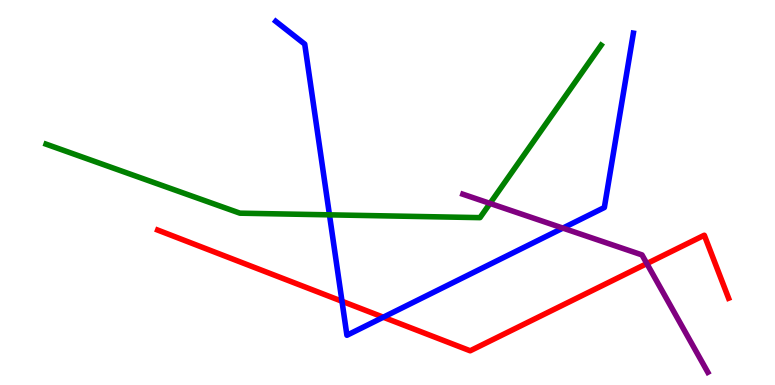[{'lines': ['blue', 'red'], 'intersections': [{'x': 4.41, 'y': 2.18}, {'x': 4.95, 'y': 1.76}]}, {'lines': ['green', 'red'], 'intersections': []}, {'lines': ['purple', 'red'], 'intersections': [{'x': 8.35, 'y': 3.15}]}, {'lines': ['blue', 'green'], 'intersections': [{'x': 4.25, 'y': 4.42}]}, {'lines': ['blue', 'purple'], 'intersections': [{'x': 7.26, 'y': 4.08}]}, {'lines': ['green', 'purple'], 'intersections': [{'x': 6.32, 'y': 4.72}]}]